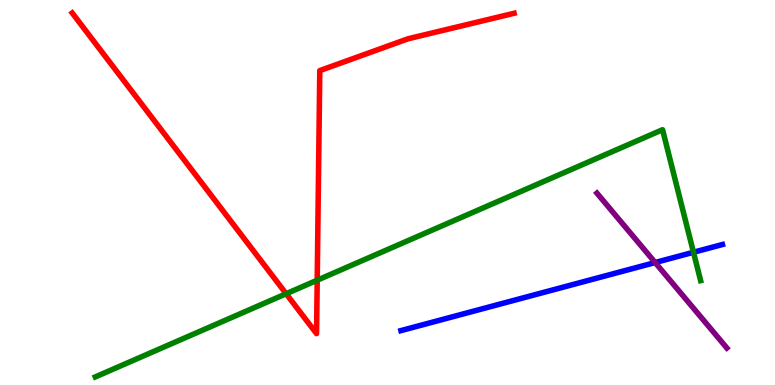[{'lines': ['blue', 'red'], 'intersections': []}, {'lines': ['green', 'red'], 'intersections': [{'x': 3.69, 'y': 2.37}, {'x': 4.09, 'y': 2.72}]}, {'lines': ['purple', 'red'], 'intersections': []}, {'lines': ['blue', 'green'], 'intersections': [{'x': 8.95, 'y': 3.45}]}, {'lines': ['blue', 'purple'], 'intersections': [{'x': 8.45, 'y': 3.18}]}, {'lines': ['green', 'purple'], 'intersections': []}]